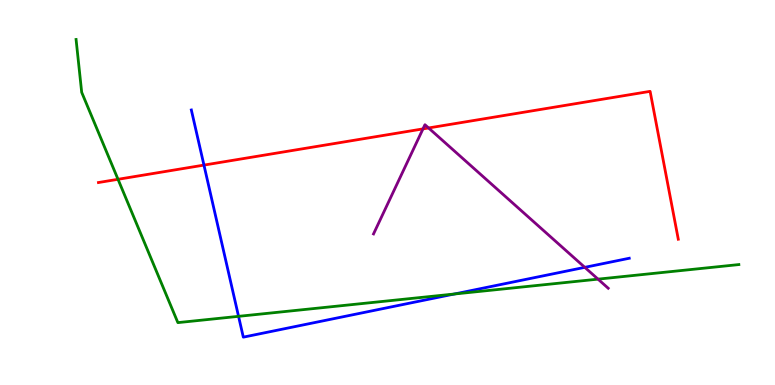[{'lines': ['blue', 'red'], 'intersections': [{'x': 2.63, 'y': 5.71}]}, {'lines': ['green', 'red'], 'intersections': [{'x': 1.52, 'y': 5.34}]}, {'lines': ['purple', 'red'], 'intersections': [{'x': 5.46, 'y': 6.65}, {'x': 5.53, 'y': 6.68}]}, {'lines': ['blue', 'green'], 'intersections': [{'x': 3.08, 'y': 1.78}, {'x': 5.86, 'y': 2.36}]}, {'lines': ['blue', 'purple'], 'intersections': [{'x': 7.55, 'y': 3.06}]}, {'lines': ['green', 'purple'], 'intersections': [{'x': 7.72, 'y': 2.75}]}]